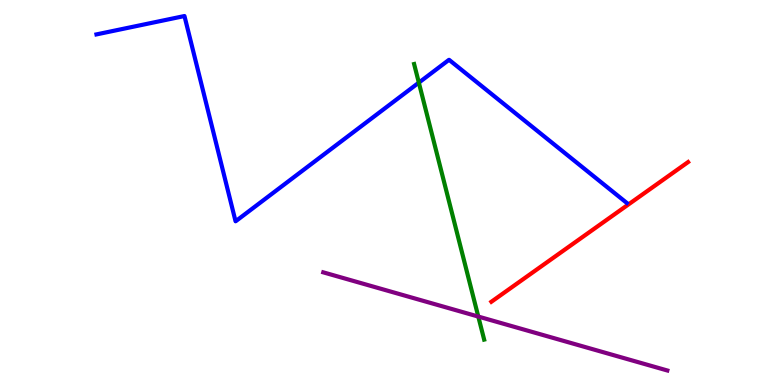[{'lines': ['blue', 'red'], 'intersections': []}, {'lines': ['green', 'red'], 'intersections': []}, {'lines': ['purple', 'red'], 'intersections': []}, {'lines': ['blue', 'green'], 'intersections': [{'x': 5.4, 'y': 7.85}]}, {'lines': ['blue', 'purple'], 'intersections': []}, {'lines': ['green', 'purple'], 'intersections': [{'x': 6.17, 'y': 1.78}]}]